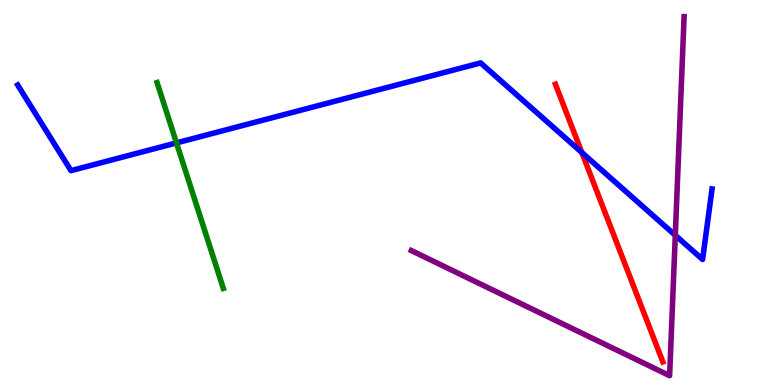[{'lines': ['blue', 'red'], 'intersections': [{'x': 7.51, 'y': 6.04}]}, {'lines': ['green', 'red'], 'intersections': []}, {'lines': ['purple', 'red'], 'intersections': []}, {'lines': ['blue', 'green'], 'intersections': [{'x': 2.28, 'y': 6.29}]}, {'lines': ['blue', 'purple'], 'intersections': [{'x': 8.71, 'y': 3.89}]}, {'lines': ['green', 'purple'], 'intersections': []}]